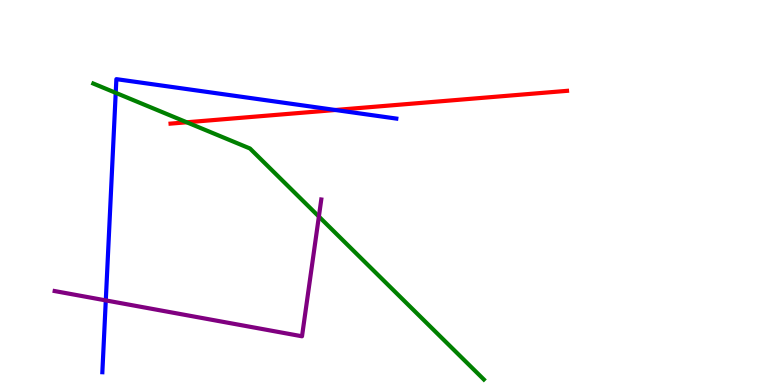[{'lines': ['blue', 'red'], 'intersections': [{'x': 4.33, 'y': 7.14}]}, {'lines': ['green', 'red'], 'intersections': [{'x': 2.41, 'y': 6.82}]}, {'lines': ['purple', 'red'], 'intersections': []}, {'lines': ['blue', 'green'], 'intersections': [{'x': 1.49, 'y': 7.59}]}, {'lines': ['blue', 'purple'], 'intersections': [{'x': 1.37, 'y': 2.2}]}, {'lines': ['green', 'purple'], 'intersections': [{'x': 4.11, 'y': 4.38}]}]